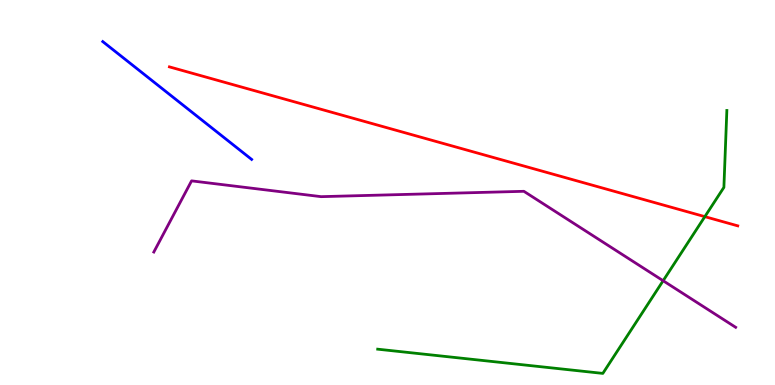[{'lines': ['blue', 'red'], 'intersections': []}, {'lines': ['green', 'red'], 'intersections': [{'x': 9.09, 'y': 4.37}]}, {'lines': ['purple', 'red'], 'intersections': []}, {'lines': ['blue', 'green'], 'intersections': []}, {'lines': ['blue', 'purple'], 'intersections': []}, {'lines': ['green', 'purple'], 'intersections': [{'x': 8.56, 'y': 2.71}]}]